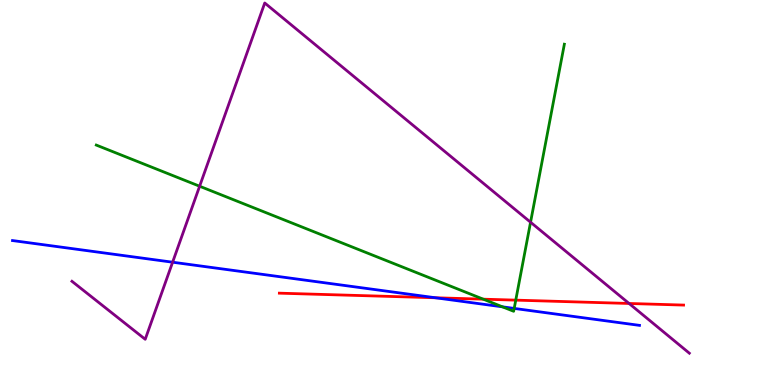[{'lines': ['blue', 'red'], 'intersections': [{'x': 5.62, 'y': 2.27}]}, {'lines': ['green', 'red'], 'intersections': [{'x': 6.24, 'y': 2.23}, {'x': 6.65, 'y': 2.2}]}, {'lines': ['purple', 'red'], 'intersections': [{'x': 8.12, 'y': 2.12}]}, {'lines': ['blue', 'green'], 'intersections': [{'x': 6.48, 'y': 2.03}, {'x': 6.63, 'y': 1.99}]}, {'lines': ['blue', 'purple'], 'intersections': [{'x': 2.23, 'y': 3.19}]}, {'lines': ['green', 'purple'], 'intersections': [{'x': 2.58, 'y': 5.16}, {'x': 6.85, 'y': 4.23}]}]